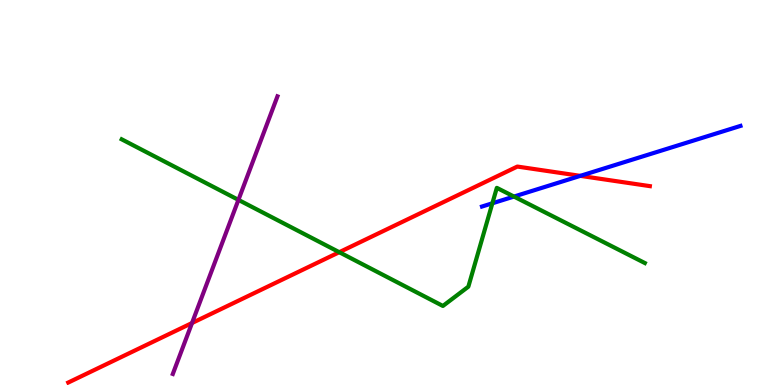[{'lines': ['blue', 'red'], 'intersections': [{'x': 7.49, 'y': 5.43}]}, {'lines': ['green', 'red'], 'intersections': [{'x': 4.38, 'y': 3.45}]}, {'lines': ['purple', 'red'], 'intersections': [{'x': 2.48, 'y': 1.61}]}, {'lines': ['blue', 'green'], 'intersections': [{'x': 6.35, 'y': 4.72}, {'x': 6.63, 'y': 4.89}]}, {'lines': ['blue', 'purple'], 'intersections': []}, {'lines': ['green', 'purple'], 'intersections': [{'x': 3.08, 'y': 4.81}]}]